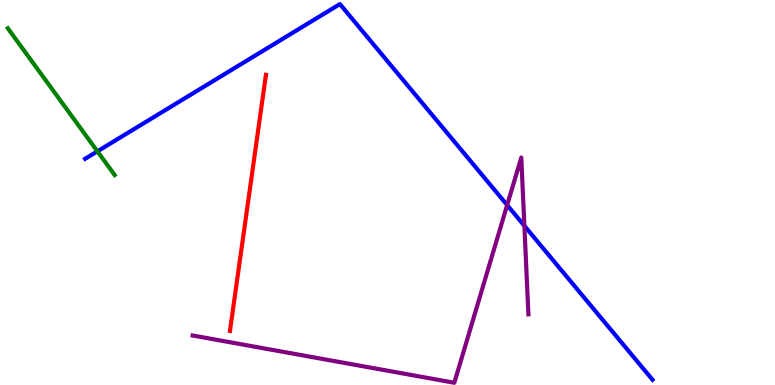[{'lines': ['blue', 'red'], 'intersections': []}, {'lines': ['green', 'red'], 'intersections': []}, {'lines': ['purple', 'red'], 'intersections': []}, {'lines': ['blue', 'green'], 'intersections': [{'x': 1.26, 'y': 6.07}]}, {'lines': ['blue', 'purple'], 'intersections': [{'x': 6.54, 'y': 4.67}, {'x': 6.77, 'y': 4.14}]}, {'lines': ['green', 'purple'], 'intersections': []}]